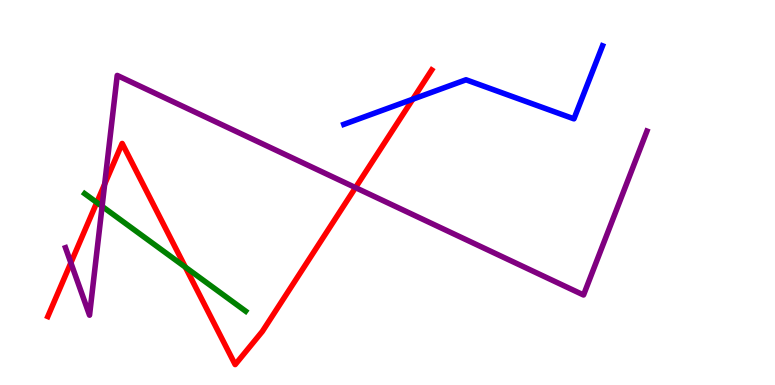[{'lines': ['blue', 'red'], 'intersections': [{'x': 5.33, 'y': 7.42}]}, {'lines': ['green', 'red'], 'intersections': [{'x': 1.25, 'y': 4.74}, {'x': 2.39, 'y': 3.06}]}, {'lines': ['purple', 'red'], 'intersections': [{'x': 0.914, 'y': 3.17}, {'x': 1.35, 'y': 5.22}, {'x': 4.59, 'y': 5.13}]}, {'lines': ['blue', 'green'], 'intersections': []}, {'lines': ['blue', 'purple'], 'intersections': []}, {'lines': ['green', 'purple'], 'intersections': [{'x': 1.32, 'y': 4.64}]}]